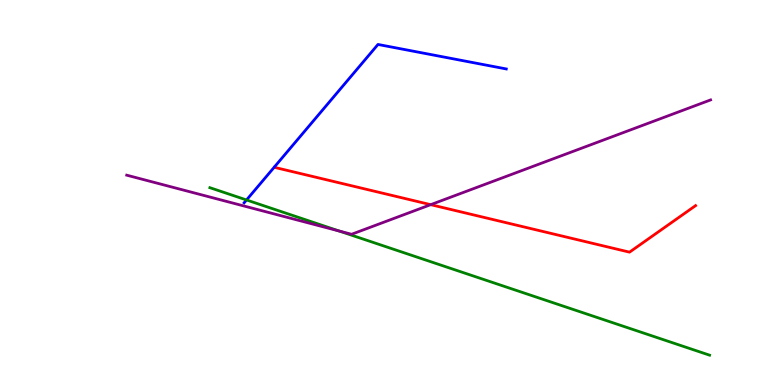[{'lines': ['blue', 'red'], 'intersections': []}, {'lines': ['green', 'red'], 'intersections': []}, {'lines': ['purple', 'red'], 'intersections': [{'x': 5.56, 'y': 4.68}]}, {'lines': ['blue', 'green'], 'intersections': [{'x': 3.18, 'y': 4.81}]}, {'lines': ['blue', 'purple'], 'intersections': []}, {'lines': ['green', 'purple'], 'intersections': [{'x': 4.38, 'y': 4.0}]}]